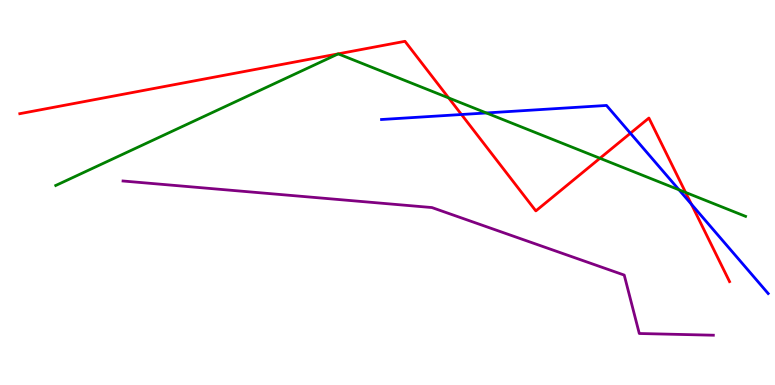[{'lines': ['blue', 'red'], 'intersections': [{'x': 5.95, 'y': 7.03}, {'x': 8.13, 'y': 6.54}, {'x': 8.92, 'y': 4.7}]}, {'lines': ['green', 'red'], 'intersections': [{'x': 5.79, 'y': 7.46}, {'x': 7.74, 'y': 5.89}, {'x': 8.85, 'y': 5.0}]}, {'lines': ['purple', 'red'], 'intersections': []}, {'lines': ['blue', 'green'], 'intersections': [{'x': 6.28, 'y': 7.07}, {'x': 8.76, 'y': 5.07}]}, {'lines': ['blue', 'purple'], 'intersections': []}, {'lines': ['green', 'purple'], 'intersections': []}]